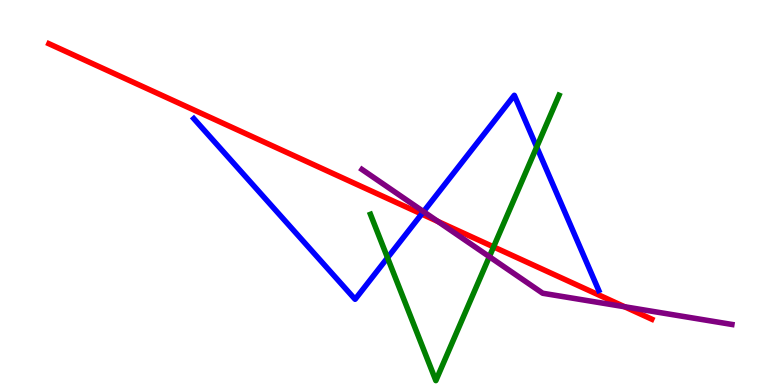[{'lines': ['blue', 'red'], 'intersections': [{'x': 5.44, 'y': 4.44}]}, {'lines': ['green', 'red'], 'intersections': [{'x': 6.37, 'y': 3.59}]}, {'lines': ['purple', 'red'], 'intersections': [{'x': 5.65, 'y': 4.25}, {'x': 8.06, 'y': 2.03}]}, {'lines': ['blue', 'green'], 'intersections': [{'x': 5.0, 'y': 3.31}, {'x': 6.93, 'y': 6.18}]}, {'lines': ['blue', 'purple'], 'intersections': [{'x': 5.46, 'y': 4.5}]}, {'lines': ['green', 'purple'], 'intersections': [{'x': 6.31, 'y': 3.33}]}]